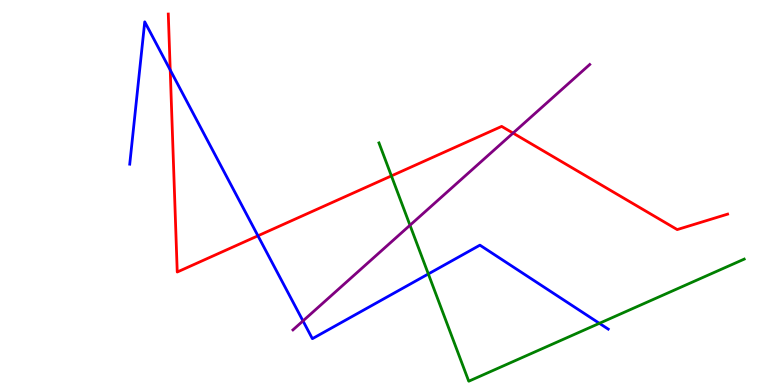[{'lines': ['blue', 'red'], 'intersections': [{'x': 2.2, 'y': 8.18}, {'x': 3.33, 'y': 3.88}]}, {'lines': ['green', 'red'], 'intersections': [{'x': 5.05, 'y': 5.43}]}, {'lines': ['purple', 'red'], 'intersections': [{'x': 6.62, 'y': 6.54}]}, {'lines': ['blue', 'green'], 'intersections': [{'x': 5.53, 'y': 2.88}, {'x': 7.73, 'y': 1.6}]}, {'lines': ['blue', 'purple'], 'intersections': [{'x': 3.91, 'y': 1.66}]}, {'lines': ['green', 'purple'], 'intersections': [{'x': 5.29, 'y': 4.15}]}]